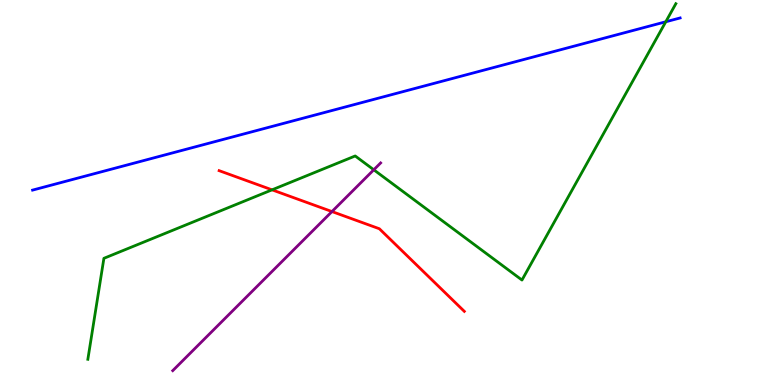[{'lines': ['blue', 'red'], 'intersections': []}, {'lines': ['green', 'red'], 'intersections': [{'x': 3.51, 'y': 5.07}]}, {'lines': ['purple', 'red'], 'intersections': [{'x': 4.28, 'y': 4.5}]}, {'lines': ['blue', 'green'], 'intersections': [{'x': 8.59, 'y': 9.43}]}, {'lines': ['blue', 'purple'], 'intersections': []}, {'lines': ['green', 'purple'], 'intersections': [{'x': 4.82, 'y': 5.59}]}]